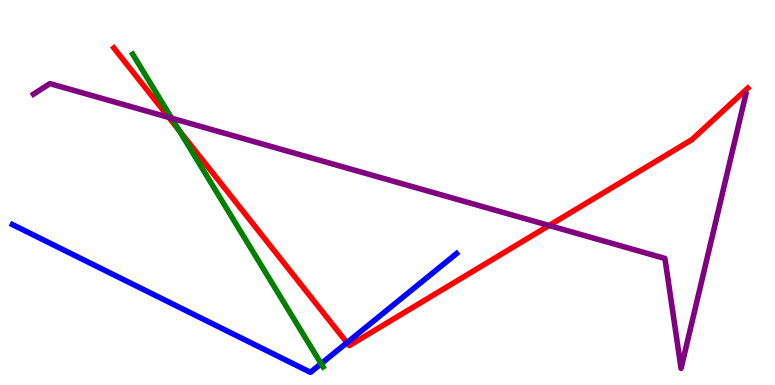[{'lines': ['blue', 'red'], 'intersections': [{'x': 4.48, 'y': 1.1}]}, {'lines': ['green', 'red'], 'intersections': [{'x': 2.31, 'y': 6.61}]}, {'lines': ['purple', 'red'], 'intersections': [{'x': 2.18, 'y': 6.95}, {'x': 7.09, 'y': 4.14}]}, {'lines': ['blue', 'green'], 'intersections': [{'x': 4.14, 'y': 0.553}]}, {'lines': ['blue', 'purple'], 'intersections': []}, {'lines': ['green', 'purple'], 'intersections': [{'x': 2.22, 'y': 6.93}]}]